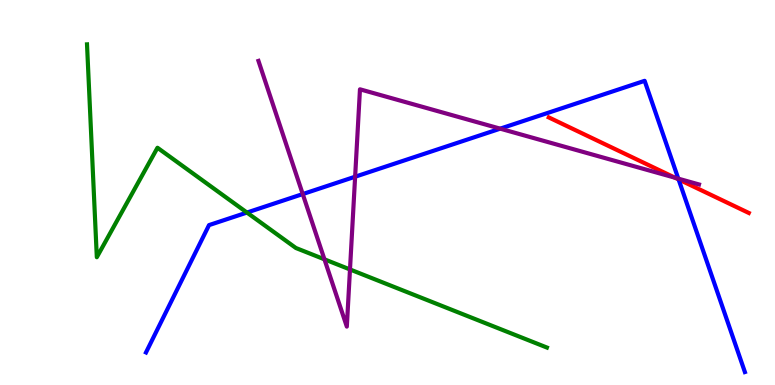[{'lines': ['blue', 'red'], 'intersections': [{'x': 8.76, 'y': 5.34}]}, {'lines': ['green', 'red'], 'intersections': []}, {'lines': ['purple', 'red'], 'intersections': [{'x': 8.71, 'y': 5.38}]}, {'lines': ['blue', 'green'], 'intersections': [{'x': 3.19, 'y': 4.48}]}, {'lines': ['blue', 'purple'], 'intersections': [{'x': 3.91, 'y': 4.96}, {'x': 4.58, 'y': 5.41}, {'x': 6.45, 'y': 6.66}, {'x': 8.75, 'y': 5.36}]}, {'lines': ['green', 'purple'], 'intersections': [{'x': 4.19, 'y': 3.26}, {'x': 4.52, 'y': 3.0}]}]